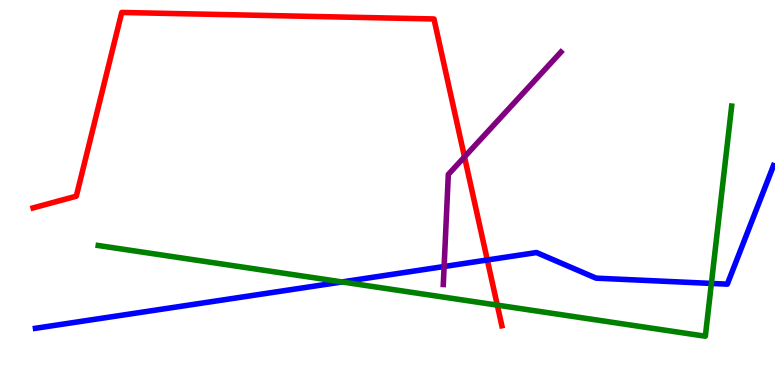[{'lines': ['blue', 'red'], 'intersections': [{'x': 6.29, 'y': 3.25}]}, {'lines': ['green', 'red'], 'intersections': [{'x': 6.42, 'y': 2.07}]}, {'lines': ['purple', 'red'], 'intersections': [{'x': 5.99, 'y': 5.93}]}, {'lines': ['blue', 'green'], 'intersections': [{'x': 4.41, 'y': 2.68}, {'x': 9.18, 'y': 2.64}]}, {'lines': ['blue', 'purple'], 'intersections': [{'x': 5.73, 'y': 3.08}]}, {'lines': ['green', 'purple'], 'intersections': []}]